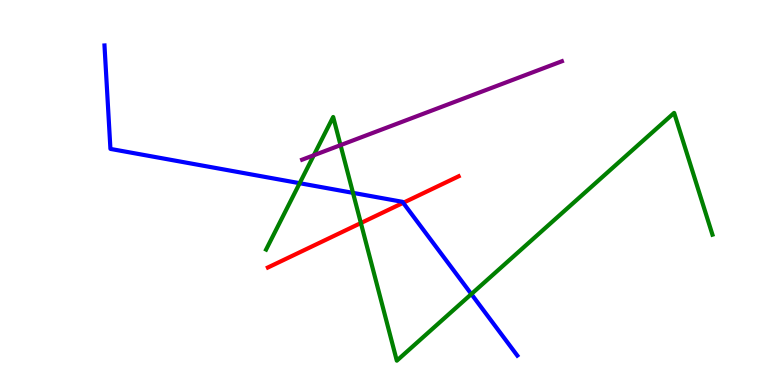[{'lines': ['blue', 'red'], 'intersections': [{'x': 5.2, 'y': 4.73}]}, {'lines': ['green', 'red'], 'intersections': [{'x': 4.66, 'y': 4.21}]}, {'lines': ['purple', 'red'], 'intersections': []}, {'lines': ['blue', 'green'], 'intersections': [{'x': 3.87, 'y': 5.24}, {'x': 4.55, 'y': 4.99}, {'x': 6.08, 'y': 2.36}]}, {'lines': ['blue', 'purple'], 'intersections': []}, {'lines': ['green', 'purple'], 'intersections': [{'x': 4.05, 'y': 5.97}, {'x': 4.39, 'y': 6.23}]}]